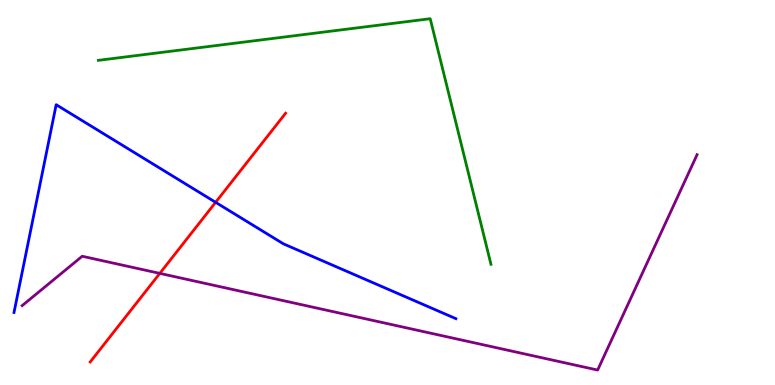[{'lines': ['blue', 'red'], 'intersections': [{'x': 2.78, 'y': 4.74}]}, {'lines': ['green', 'red'], 'intersections': []}, {'lines': ['purple', 'red'], 'intersections': [{'x': 2.06, 'y': 2.9}]}, {'lines': ['blue', 'green'], 'intersections': []}, {'lines': ['blue', 'purple'], 'intersections': []}, {'lines': ['green', 'purple'], 'intersections': []}]